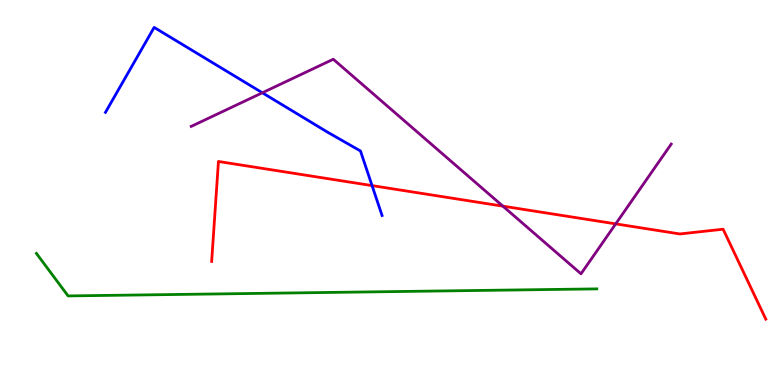[{'lines': ['blue', 'red'], 'intersections': [{'x': 4.8, 'y': 5.18}]}, {'lines': ['green', 'red'], 'intersections': []}, {'lines': ['purple', 'red'], 'intersections': [{'x': 6.49, 'y': 4.65}, {'x': 7.94, 'y': 4.18}]}, {'lines': ['blue', 'green'], 'intersections': []}, {'lines': ['blue', 'purple'], 'intersections': [{'x': 3.39, 'y': 7.59}]}, {'lines': ['green', 'purple'], 'intersections': []}]